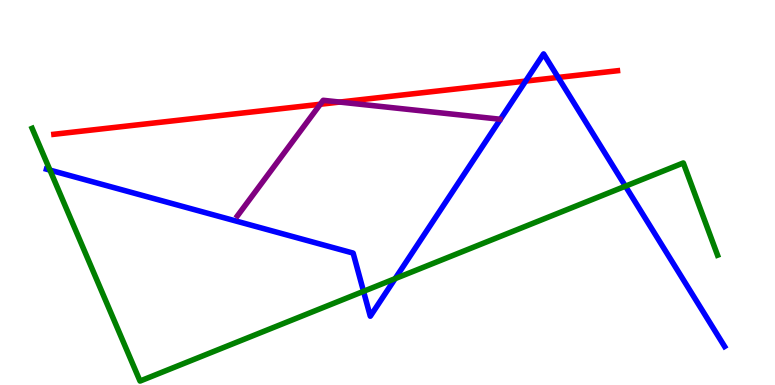[{'lines': ['blue', 'red'], 'intersections': [{'x': 6.78, 'y': 7.89}, {'x': 7.2, 'y': 7.99}]}, {'lines': ['green', 'red'], 'intersections': []}, {'lines': ['purple', 'red'], 'intersections': [{'x': 4.13, 'y': 7.29}, {'x': 4.38, 'y': 7.35}]}, {'lines': ['blue', 'green'], 'intersections': [{'x': 0.645, 'y': 5.58}, {'x': 4.69, 'y': 2.43}, {'x': 5.1, 'y': 2.76}, {'x': 8.07, 'y': 5.16}]}, {'lines': ['blue', 'purple'], 'intersections': []}, {'lines': ['green', 'purple'], 'intersections': []}]